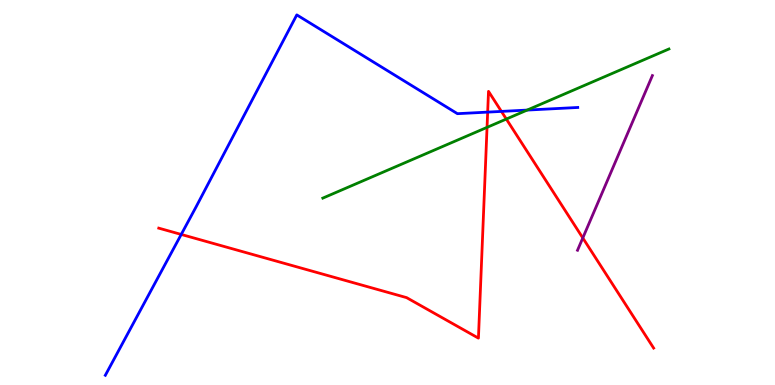[{'lines': ['blue', 'red'], 'intersections': [{'x': 2.34, 'y': 3.91}, {'x': 6.29, 'y': 7.09}, {'x': 6.47, 'y': 7.11}]}, {'lines': ['green', 'red'], 'intersections': [{'x': 6.28, 'y': 6.69}, {'x': 6.53, 'y': 6.91}]}, {'lines': ['purple', 'red'], 'intersections': [{'x': 7.52, 'y': 3.82}]}, {'lines': ['blue', 'green'], 'intersections': [{'x': 6.8, 'y': 7.14}]}, {'lines': ['blue', 'purple'], 'intersections': []}, {'lines': ['green', 'purple'], 'intersections': []}]